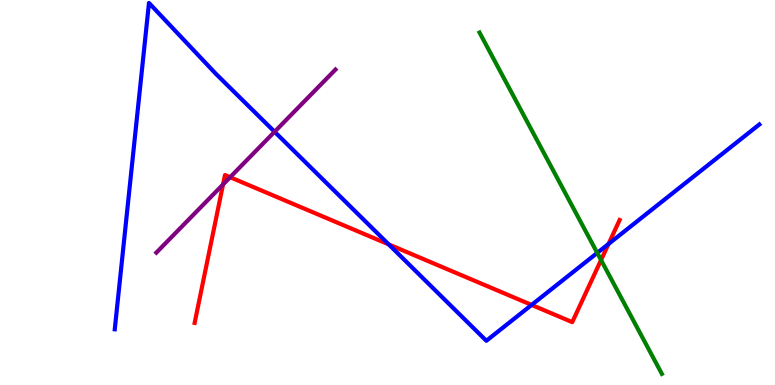[{'lines': ['blue', 'red'], 'intersections': [{'x': 5.02, 'y': 3.65}, {'x': 6.86, 'y': 2.08}, {'x': 7.85, 'y': 3.66}]}, {'lines': ['green', 'red'], 'intersections': [{'x': 7.76, 'y': 3.25}]}, {'lines': ['purple', 'red'], 'intersections': [{'x': 2.88, 'y': 5.21}, {'x': 2.97, 'y': 5.4}]}, {'lines': ['blue', 'green'], 'intersections': [{'x': 7.71, 'y': 3.43}]}, {'lines': ['blue', 'purple'], 'intersections': [{'x': 3.54, 'y': 6.58}]}, {'lines': ['green', 'purple'], 'intersections': []}]